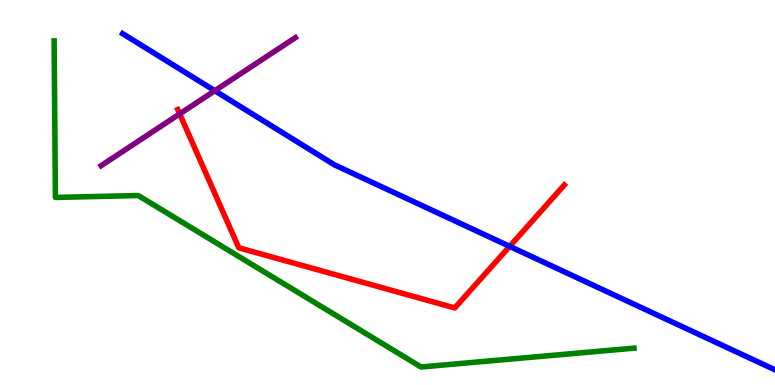[{'lines': ['blue', 'red'], 'intersections': [{'x': 6.58, 'y': 3.6}]}, {'lines': ['green', 'red'], 'intersections': []}, {'lines': ['purple', 'red'], 'intersections': [{'x': 2.32, 'y': 7.04}]}, {'lines': ['blue', 'green'], 'intersections': []}, {'lines': ['blue', 'purple'], 'intersections': [{'x': 2.77, 'y': 7.64}]}, {'lines': ['green', 'purple'], 'intersections': []}]